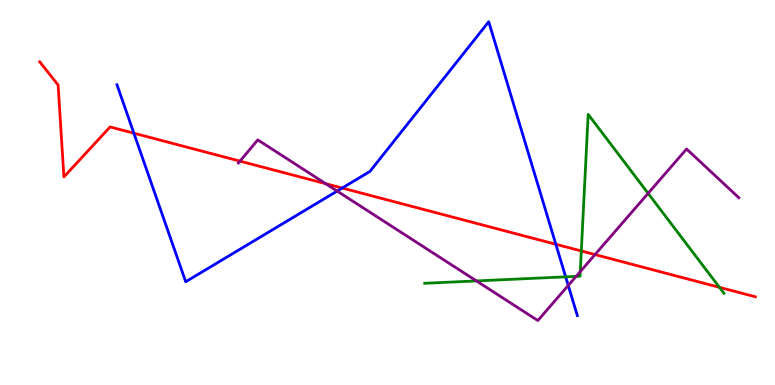[{'lines': ['blue', 'red'], 'intersections': [{'x': 1.73, 'y': 6.54}, {'x': 4.42, 'y': 5.12}, {'x': 7.17, 'y': 3.66}]}, {'lines': ['green', 'red'], 'intersections': [{'x': 7.5, 'y': 3.48}, {'x': 9.28, 'y': 2.54}]}, {'lines': ['purple', 'red'], 'intersections': [{'x': 3.1, 'y': 5.81}, {'x': 4.2, 'y': 5.23}, {'x': 7.68, 'y': 3.39}]}, {'lines': ['blue', 'green'], 'intersections': [{'x': 7.3, 'y': 2.81}]}, {'lines': ['blue', 'purple'], 'intersections': [{'x': 4.35, 'y': 5.04}, {'x': 7.33, 'y': 2.59}]}, {'lines': ['green', 'purple'], 'intersections': [{'x': 6.15, 'y': 2.7}, {'x': 7.43, 'y': 2.82}, {'x': 7.49, 'y': 2.95}, {'x': 8.36, 'y': 4.98}]}]